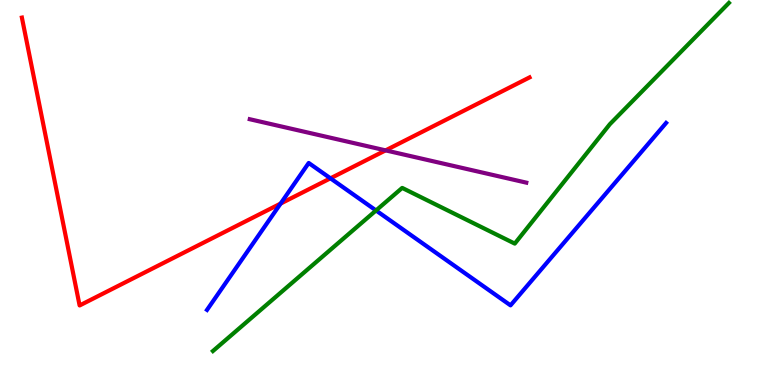[{'lines': ['blue', 'red'], 'intersections': [{'x': 3.62, 'y': 4.71}, {'x': 4.26, 'y': 5.37}]}, {'lines': ['green', 'red'], 'intersections': []}, {'lines': ['purple', 'red'], 'intersections': [{'x': 4.98, 'y': 6.09}]}, {'lines': ['blue', 'green'], 'intersections': [{'x': 4.85, 'y': 4.53}]}, {'lines': ['blue', 'purple'], 'intersections': []}, {'lines': ['green', 'purple'], 'intersections': []}]